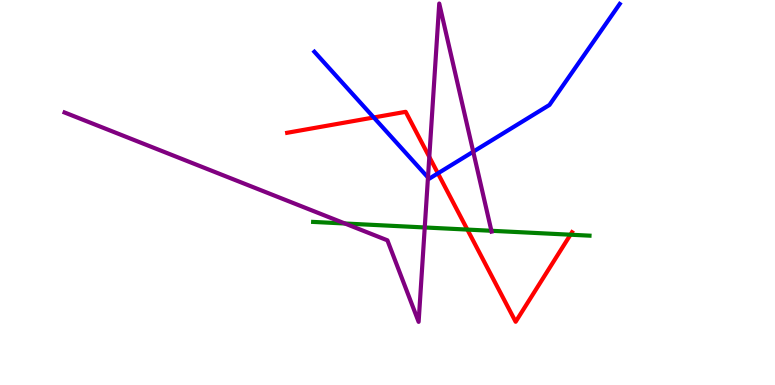[{'lines': ['blue', 'red'], 'intersections': [{'x': 4.82, 'y': 6.95}, {'x': 5.65, 'y': 5.5}]}, {'lines': ['green', 'red'], 'intersections': [{'x': 6.03, 'y': 4.04}, {'x': 7.36, 'y': 3.9}]}, {'lines': ['purple', 'red'], 'intersections': [{'x': 5.54, 'y': 5.92}]}, {'lines': ['blue', 'green'], 'intersections': []}, {'lines': ['blue', 'purple'], 'intersections': [{'x': 5.52, 'y': 5.39}, {'x': 6.11, 'y': 6.06}]}, {'lines': ['green', 'purple'], 'intersections': [{'x': 4.45, 'y': 4.19}, {'x': 5.48, 'y': 4.09}, {'x': 6.34, 'y': 4.01}]}]